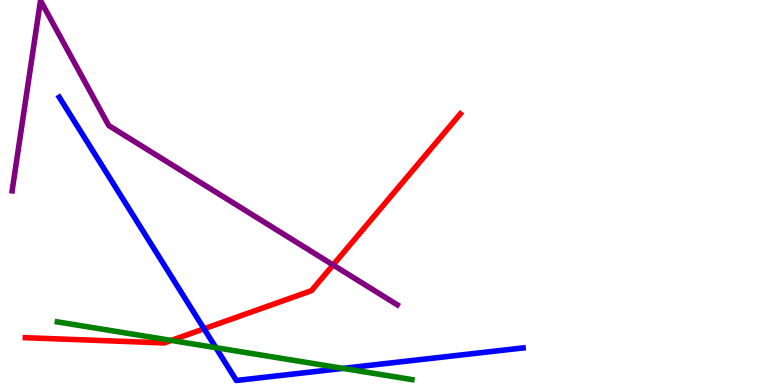[{'lines': ['blue', 'red'], 'intersections': [{'x': 2.63, 'y': 1.46}]}, {'lines': ['green', 'red'], 'intersections': [{'x': 2.21, 'y': 1.16}]}, {'lines': ['purple', 'red'], 'intersections': [{'x': 4.3, 'y': 3.12}]}, {'lines': ['blue', 'green'], 'intersections': [{'x': 2.79, 'y': 0.97}, {'x': 4.43, 'y': 0.432}]}, {'lines': ['blue', 'purple'], 'intersections': []}, {'lines': ['green', 'purple'], 'intersections': []}]